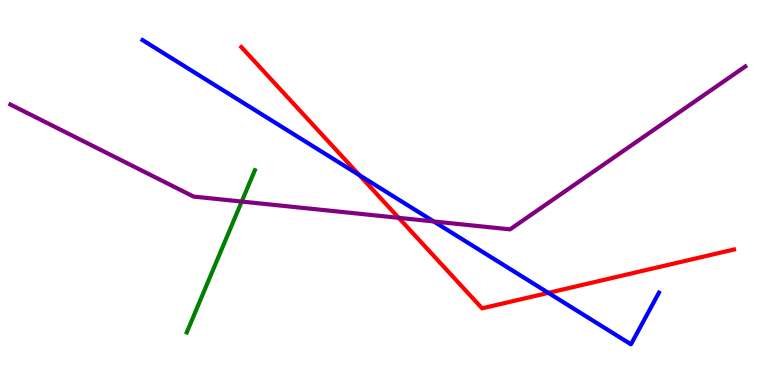[{'lines': ['blue', 'red'], 'intersections': [{'x': 4.64, 'y': 5.45}, {'x': 7.08, 'y': 2.39}]}, {'lines': ['green', 'red'], 'intersections': []}, {'lines': ['purple', 'red'], 'intersections': [{'x': 5.14, 'y': 4.34}]}, {'lines': ['blue', 'green'], 'intersections': []}, {'lines': ['blue', 'purple'], 'intersections': [{'x': 5.6, 'y': 4.25}]}, {'lines': ['green', 'purple'], 'intersections': [{'x': 3.12, 'y': 4.76}]}]